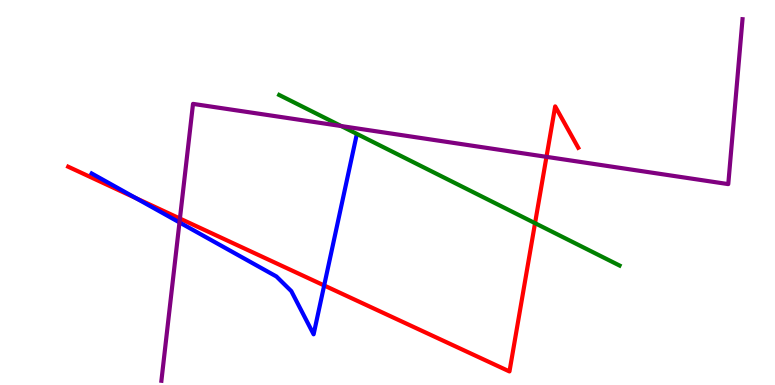[{'lines': ['blue', 'red'], 'intersections': [{'x': 1.75, 'y': 4.85}, {'x': 4.18, 'y': 2.59}]}, {'lines': ['green', 'red'], 'intersections': [{'x': 6.9, 'y': 4.2}]}, {'lines': ['purple', 'red'], 'intersections': [{'x': 2.32, 'y': 4.32}, {'x': 7.05, 'y': 5.93}]}, {'lines': ['blue', 'green'], 'intersections': []}, {'lines': ['blue', 'purple'], 'intersections': [{'x': 2.32, 'y': 4.22}]}, {'lines': ['green', 'purple'], 'intersections': [{'x': 4.4, 'y': 6.73}]}]